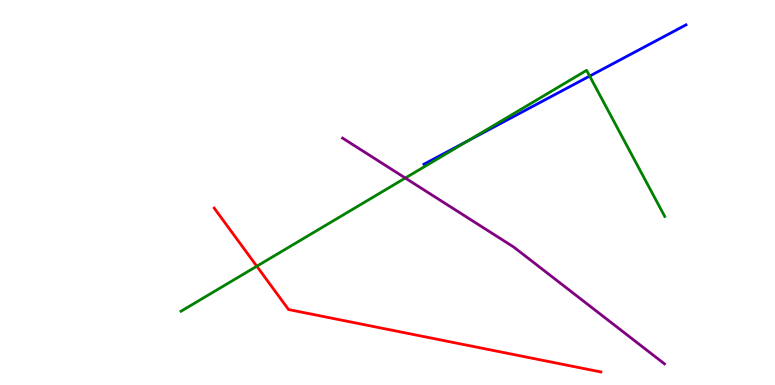[{'lines': ['blue', 'red'], 'intersections': []}, {'lines': ['green', 'red'], 'intersections': [{'x': 3.31, 'y': 3.09}]}, {'lines': ['purple', 'red'], 'intersections': []}, {'lines': ['blue', 'green'], 'intersections': [{'x': 6.04, 'y': 6.34}, {'x': 7.61, 'y': 8.02}]}, {'lines': ['blue', 'purple'], 'intersections': []}, {'lines': ['green', 'purple'], 'intersections': [{'x': 5.23, 'y': 5.38}]}]